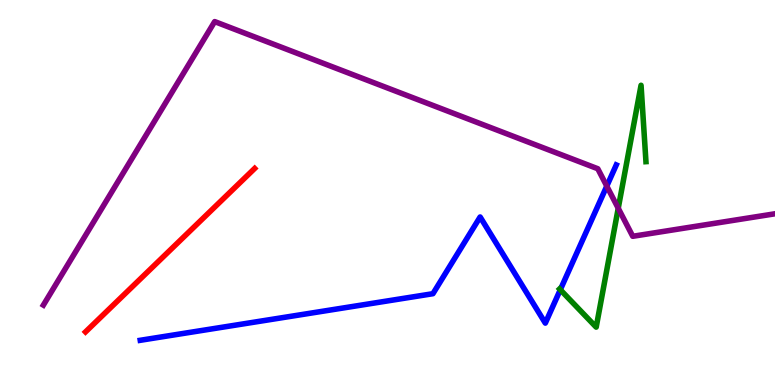[{'lines': ['blue', 'red'], 'intersections': []}, {'lines': ['green', 'red'], 'intersections': []}, {'lines': ['purple', 'red'], 'intersections': []}, {'lines': ['blue', 'green'], 'intersections': [{'x': 7.23, 'y': 2.47}]}, {'lines': ['blue', 'purple'], 'intersections': [{'x': 7.83, 'y': 5.17}]}, {'lines': ['green', 'purple'], 'intersections': [{'x': 7.98, 'y': 4.59}]}]